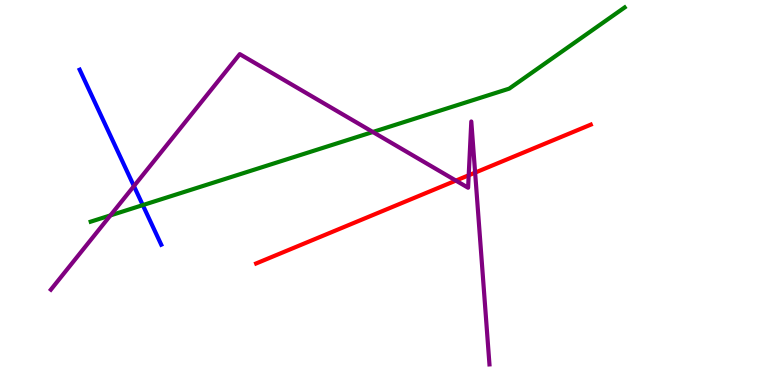[{'lines': ['blue', 'red'], 'intersections': []}, {'lines': ['green', 'red'], 'intersections': []}, {'lines': ['purple', 'red'], 'intersections': [{'x': 5.88, 'y': 5.31}, {'x': 6.05, 'y': 5.45}, {'x': 6.13, 'y': 5.52}]}, {'lines': ['blue', 'green'], 'intersections': [{'x': 1.84, 'y': 4.67}]}, {'lines': ['blue', 'purple'], 'intersections': [{'x': 1.73, 'y': 5.17}]}, {'lines': ['green', 'purple'], 'intersections': [{'x': 1.42, 'y': 4.41}, {'x': 4.81, 'y': 6.57}]}]